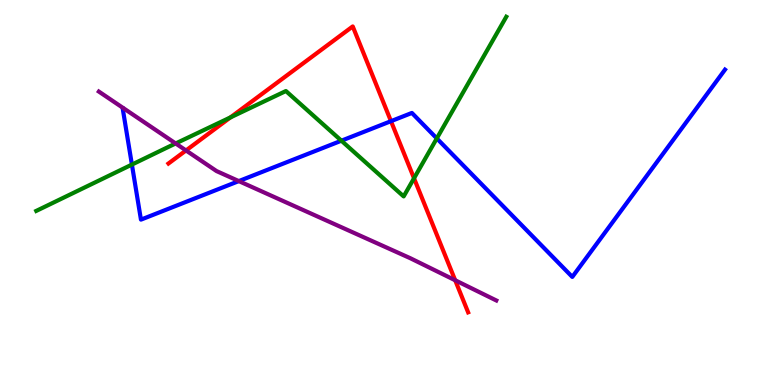[{'lines': ['blue', 'red'], 'intersections': [{'x': 5.04, 'y': 6.85}]}, {'lines': ['green', 'red'], 'intersections': [{'x': 2.97, 'y': 6.95}, {'x': 5.34, 'y': 5.37}]}, {'lines': ['purple', 'red'], 'intersections': [{'x': 2.4, 'y': 6.09}, {'x': 5.87, 'y': 2.72}]}, {'lines': ['blue', 'green'], 'intersections': [{'x': 1.7, 'y': 5.73}, {'x': 4.41, 'y': 6.35}, {'x': 5.64, 'y': 6.41}]}, {'lines': ['blue', 'purple'], 'intersections': [{'x': 3.08, 'y': 5.3}]}, {'lines': ['green', 'purple'], 'intersections': [{'x': 2.27, 'y': 6.27}]}]